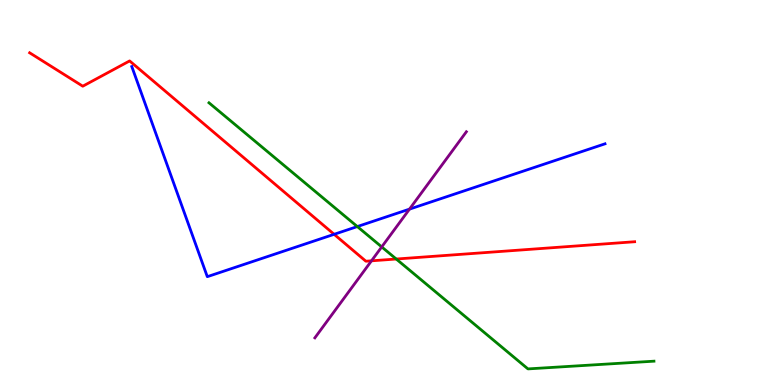[{'lines': ['blue', 'red'], 'intersections': [{'x': 4.31, 'y': 3.91}]}, {'lines': ['green', 'red'], 'intersections': [{'x': 5.11, 'y': 3.27}]}, {'lines': ['purple', 'red'], 'intersections': [{'x': 4.79, 'y': 3.23}]}, {'lines': ['blue', 'green'], 'intersections': [{'x': 4.61, 'y': 4.12}]}, {'lines': ['blue', 'purple'], 'intersections': [{'x': 5.28, 'y': 4.57}]}, {'lines': ['green', 'purple'], 'intersections': [{'x': 4.93, 'y': 3.59}]}]